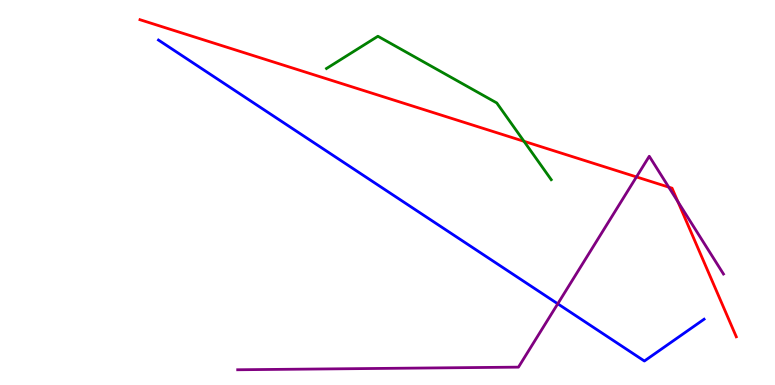[{'lines': ['blue', 'red'], 'intersections': []}, {'lines': ['green', 'red'], 'intersections': [{'x': 6.76, 'y': 6.33}]}, {'lines': ['purple', 'red'], 'intersections': [{'x': 8.21, 'y': 5.4}, {'x': 8.63, 'y': 5.14}, {'x': 8.75, 'y': 4.76}]}, {'lines': ['blue', 'green'], 'intersections': []}, {'lines': ['blue', 'purple'], 'intersections': [{'x': 7.2, 'y': 2.11}]}, {'lines': ['green', 'purple'], 'intersections': []}]